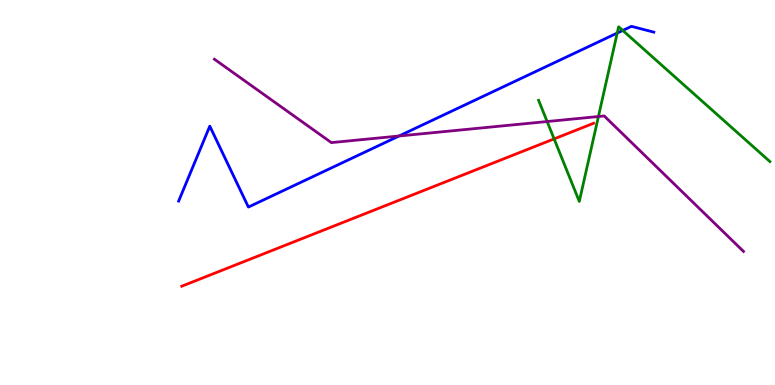[{'lines': ['blue', 'red'], 'intersections': []}, {'lines': ['green', 'red'], 'intersections': [{'x': 7.15, 'y': 6.39}]}, {'lines': ['purple', 'red'], 'intersections': []}, {'lines': ['blue', 'green'], 'intersections': [{'x': 7.96, 'y': 9.14}, {'x': 8.04, 'y': 9.21}]}, {'lines': ['blue', 'purple'], 'intersections': [{'x': 5.15, 'y': 6.47}]}, {'lines': ['green', 'purple'], 'intersections': [{'x': 7.06, 'y': 6.84}, {'x': 7.72, 'y': 6.97}]}]